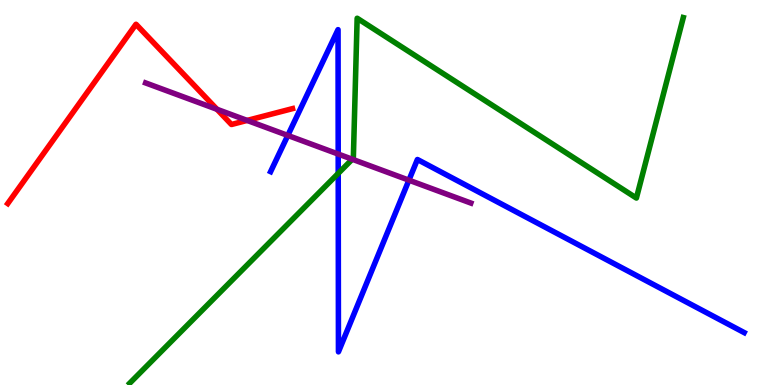[{'lines': ['blue', 'red'], 'intersections': []}, {'lines': ['green', 'red'], 'intersections': []}, {'lines': ['purple', 'red'], 'intersections': [{'x': 2.8, 'y': 7.16}, {'x': 3.19, 'y': 6.87}]}, {'lines': ['blue', 'green'], 'intersections': [{'x': 4.36, 'y': 5.5}]}, {'lines': ['blue', 'purple'], 'intersections': [{'x': 3.71, 'y': 6.48}, {'x': 4.36, 'y': 6.0}, {'x': 5.28, 'y': 5.32}]}, {'lines': ['green', 'purple'], 'intersections': [{'x': 4.55, 'y': 5.86}]}]